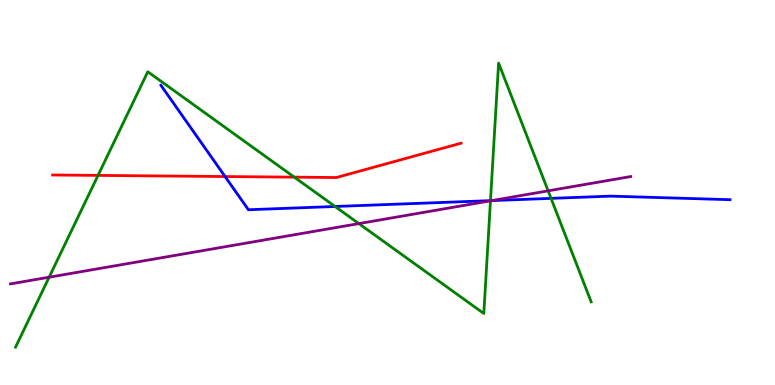[{'lines': ['blue', 'red'], 'intersections': [{'x': 2.9, 'y': 5.41}]}, {'lines': ['green', 'red'], 'intersections': [{'x': 1.26, 'y': 5.44}, {'x': 3.8, 'y': 5.4}]}, {'lines': ['purple', 'red'], 'intersections': []}, {'lines': ['blue', 'green'], 'intersections': [{'x': 4.32, 'y': 4.64}, {'x': 6.33, 'y': 4.79}, {'x': 7.11, 'y': 4.85}]}, {'lines': ['blue', 'purple'], 'intersections': [{'x': 6.35, 'y': 4.79}]}, {'lines': ['green', 'purple'], 'intersections': [{'x': 0.634, 'y': 2.8}, {'x': 4.63, 'y': 4.19}, {'x': 6.33, 'y': 4.78}, {'x': 7.07, 'y': 5.04}]}]